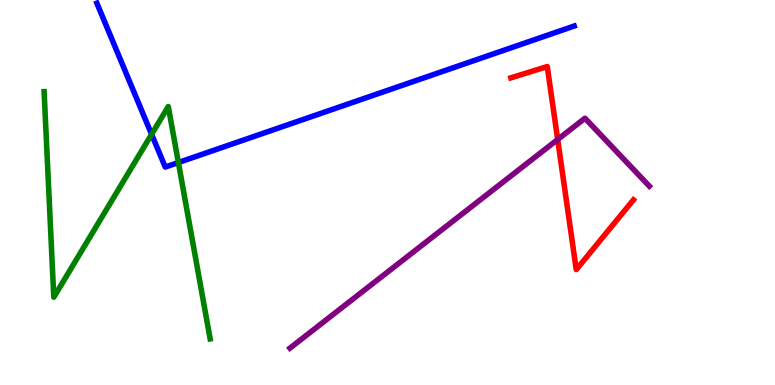[{'lines': ['blue', 'red'], 'intersections': []}, {'lines': ['green', 'red'], 'intersections': []}, {'lines': ['purple', 'red'], 'intersections': [{'x': 7.2, 'y': 6.38}]}, {'lines': ['blue', 'green'], 'intersections': [{'x': 1.96, 'y': 6.51}, {'x': 2.3, 'y': 5.78}]}, {'lines': ['blue', 'purple'], 'intersections': []}, {'lines': ['green', 'purple'], 'intersections': []}]